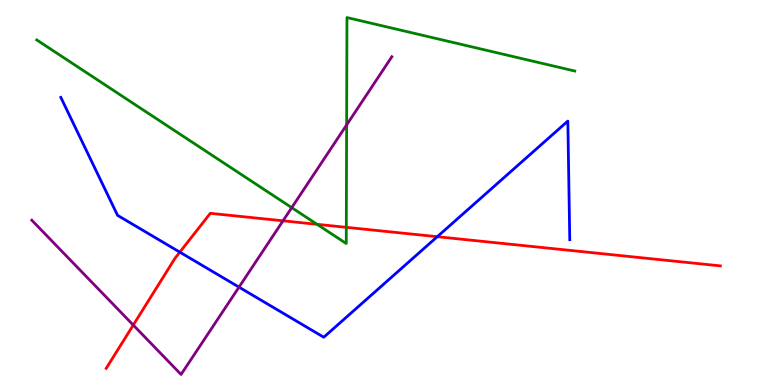[{'lines': ['blue', 'red'], 'intersections': [{'x': 2.32, 'y': 3.45}, {'x': 5.64, 'y': 3.85}]}, {'lines': ['green', 'red'], 'intersections': [{'x': 4.09, 'y': 4.17}, {'x': 4.47, 'y': 4.1}]}, {'lines': ['purple', 'red'], 'intersections': [{'x': 1.72, 'y': 1.56}, {'x': 3.65, 'y': 4.26}]}, {'lines': ['blue', 'green'], 'intersections': []}, {'lines': ['blue', 'purple'], 'intersections': [{'x': 3.08, 'y': 2.54}]}, {'lines': ['green', 'purple'], 'intersections': [{'x': 3.76, 'y': 4.61}, {'x': 4.47, 'y': 6.76}]}]